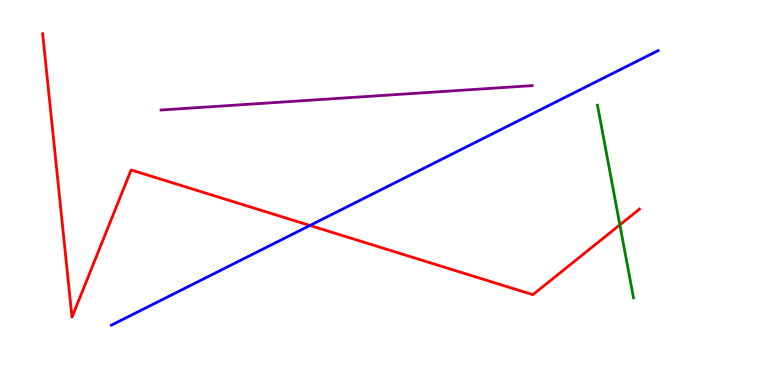[{'lines': ['blue', 'red'], 'intersections': [{'x': 4.0, 'y': 4.14}]}, {'lines': ['green', 'red'], 'intersections': [{'x': 8.0, 'y': 4.16}]}, {'lines': ['purple', 'red'], 'intersections': []}, {'lines': ['blue', 'green'], 'intersections': []}, {'lines': ['blue', 'purple'], 'intersections': []}, {'lines': ['green', 'purple'], 'intersections': []}]